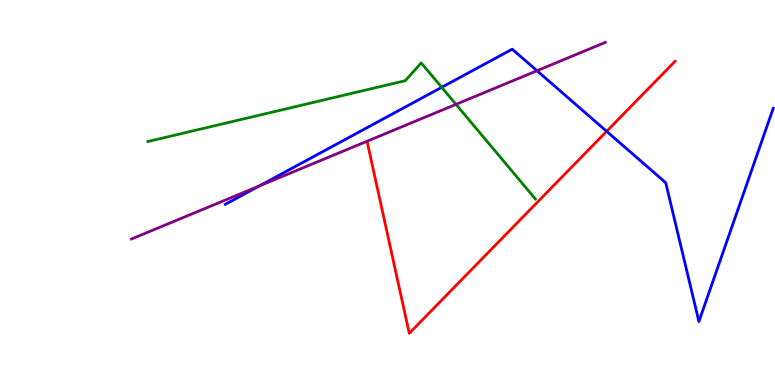[{'lines': ['blue', 'red'], 'intersections': [{'x': 7.83, 'y': 6.59}]}, {'lines': ['green', 'red'], 'intersections': []}, {'lines': ['purple', 'red'], 'intersections': []}, {'lines': ['blue', 'green'], 'intersections': [{'x': 5.7, 'y': 7.73}]}, {'lines': ['blue', 'purple'], 'intersections': [{'x': 3.34, 'y': 5.17}, {'x': 6.93, 'y': 8.16}]}, {'lines': ['green', 'purple'], 'intersections': [{'x': 5.88, 'y': 7.29}]}]